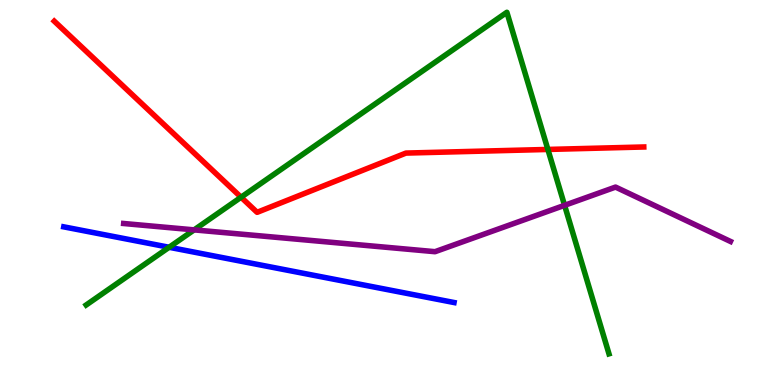[{'lines': ['blue', 'red'], 'intersections': []}, {'lines': ['green', 'red'], 'intersections': [{'x': 3.11, 'y': 4.88}, {'x': 7.07, 'y': 6.12}]}, {'lines': ['purple', 'red'], 'intersections': []}, {'lines': ['blue', 'green'], 'intersections': [{'x': 2.18, 'y': 3.58}]}, {'lines': ['blue', 'purple'], 'intersections': []}, {'lines': ['green', 'purple'], 'intersections': [{'x': 2.5, 'y': 4.03}, {'x': 7.28, 'y': 4.67}]}]